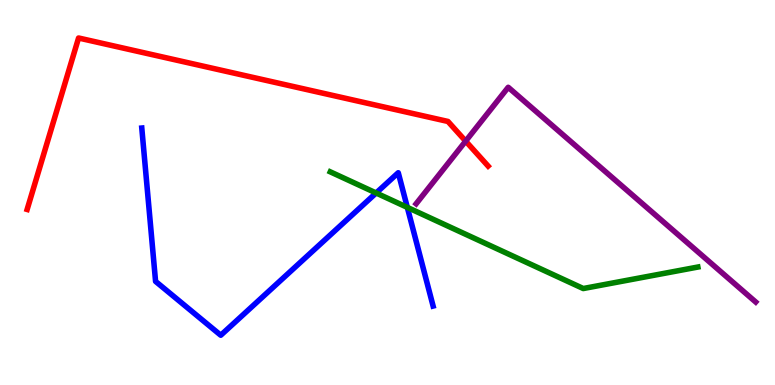[{'lines': ['blue', 'red'], 'intersections': []}, {'lines': ['green', 'red'], 'intersections': []}, {'lines': ['purple', 'red'], 'intersections': [{'x': 6.01, 'y': 6.33}]}, {'lines': ['blue', 'green'], 'intersections': [{'x': 4.85, 'y': 4.99}, {'x': 5.26, 'y': 4.61}]}, {'lines': ['blue', 'purple'], 'intersections': []}, {'lines': ['green', 'purple'], 'intersections': []}]